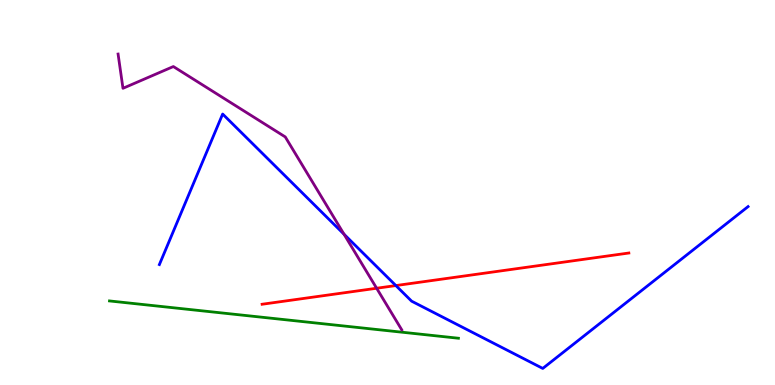[{'lines': ['blue', 'red'], 'intersections': [{'x': 5.11, 'y': 2.58}]}, {'lines': ['green', 'red'], 'intersections': []}, {'lines': ['purple', 'red'], 'intersections': [{'x': 4.86, 'y': 2.51}]}, {'lines': ['blue', 'green'], 'intersections': []}, {'lines': ['blue', 'purple'], 'intersections': [{'x': 4.44, 'y': 3.92}]}, {'lines': ['green', 'purple'], 'intersections': []}]